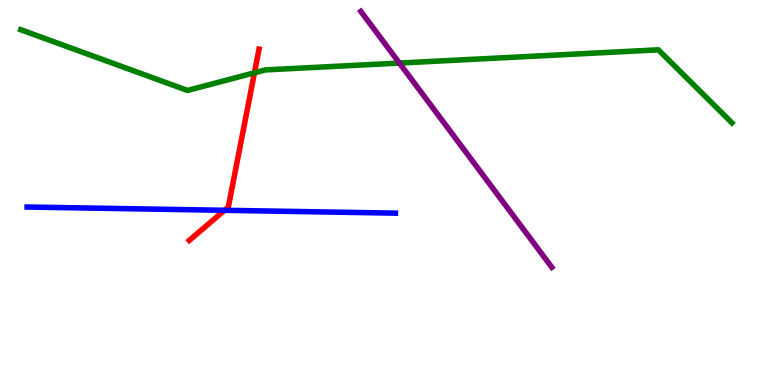[{'lines': ['blue', 'red'], 'intersections': [{'x': 2.9, 'y': 4.54}]}, {'lines': ['green', 'red'], 'intersections': [{'x': 3.28, 'y': 8.11}]}, {'lines': ['purple', 'red'], 'intersections': []}, {'lines': ['blue', 'green'], 'intersections': []}, {'lines': ['blue', 'purple'], 'intersections': []}, {'lines': ['green', 'purple'], 'intersections': [{'x': 5.15, 'y': 8.36}]}]